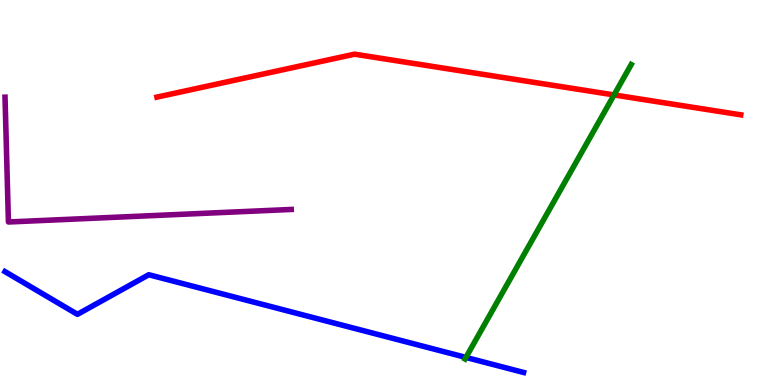[{'lines': ['blue', 'red'], 'intersections': []}, {'lines': ['green', 'red'], 'intersections': [{'x': 7.92, 'y': 7.53}]}, {'lines': ['purple', 'red'], 'intersections': []}, {'lines': ['blue', 'green'], 'intersections': [{'x': 6.01, 'y': 0.716}]}, {'lines': ['blue', 'purple'], 'intersections': []}, {'lines': ['green', 'purple'], 'intersections': []}]